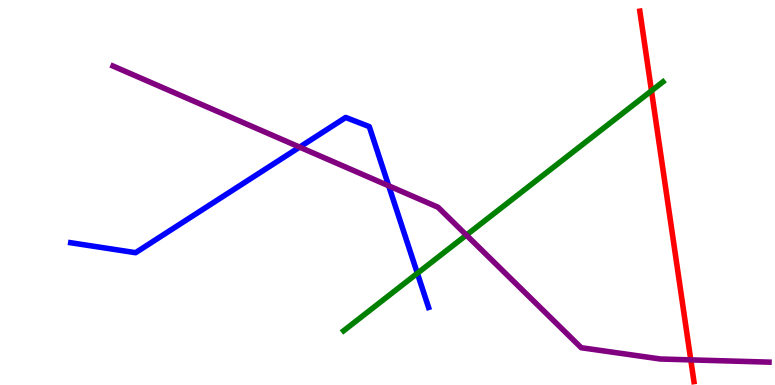[{'lines': ['blue', 'red'], 'intersections': []}, {'lines': ['green', 'red'], 'intersections': [{'x': 8.41, 'y': 7.64}]}, {'lines': ['purple', 'red'], 'intersections': [{'x': 8.91, 'y': 0.652}]}, {'lines': ['blue', 'green'], 'intersections': [{'x': 5.39, 'y': 2.9}]}, {'lines': ['blue', 'purple'], 'intersections': [{'x': 3.87, 'y': 6.18}, {'x': 5.02, 'y': 5.17}]}, {'lines': ['green', 'purple'], 'intersections': [{'x': 6.02, 'y': 3.89}]}]